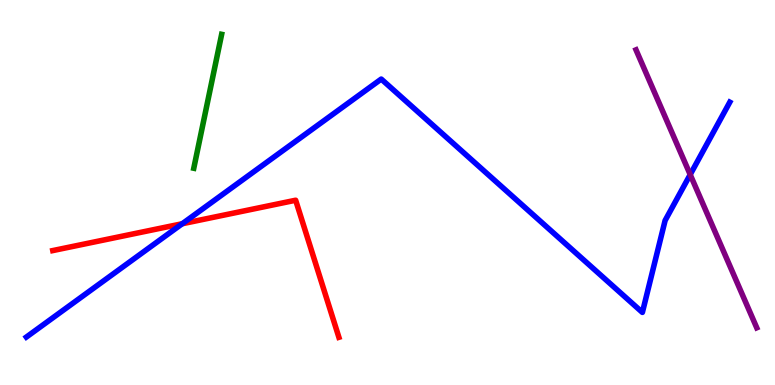[{'lines': ['blue', 'red'], 'intersections': [{'x': 2.35, 'y': 4.19}]}, {'lines': ['green', 'red'], 'intersections': []}, {'lines': ['purple', 'red'], 'intersections': []}, {'lines': ['blue', 'green'], 'intersections': []}, {'lines': ['blue', 'purple'], 'intersections': [{'x': 8.91, 'y': 5.46}]}, {'lines': ['green', 'purple'], 'intersections': []}]